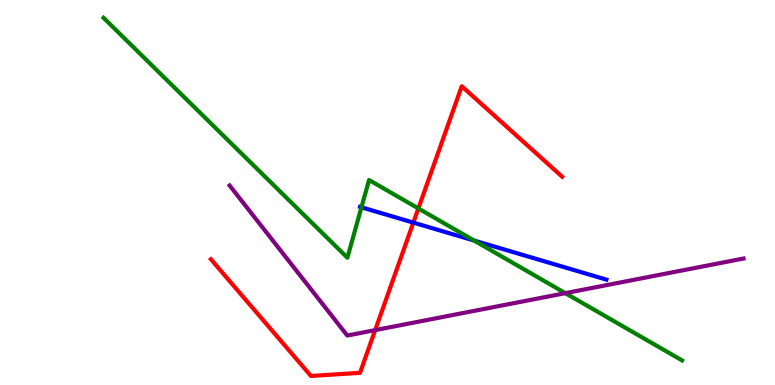[{'lines': ['blue', 'red'], 'intersections': [{'x': 5.33, 'y': 4.22}]}, {'lines': ['green', 'red'], 'intersections': [{'x': 5.4, 'y': 4.59}]}, {'lines': ['purple', 'red'], 'intersections': [{'x': 4.84, 'y': 1.43}]}, {'lines': ['blue', 'green'], 'intersections': [{'x': 4.66, 'y': 4.62}, {'x': 6.12, 'y': 3.75}]}, {'lines': ['blue', 'purple'], 'intersections': []}, {'lines': ['green', 'purple'], 'intersections': [{'x': 7.29, 'y': 2.39}]}]